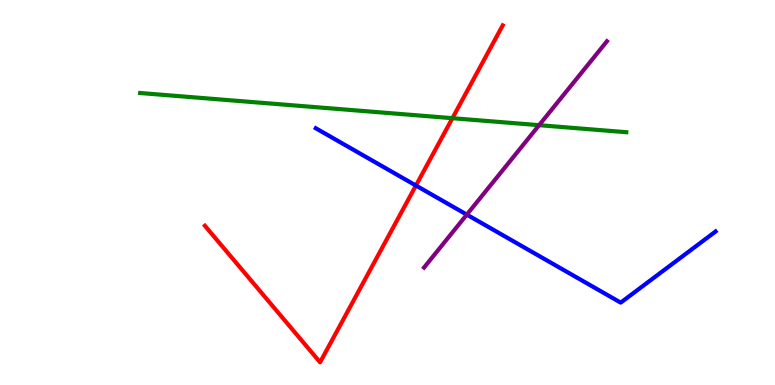[{'lines': ['blue', 'red'], 'intersections': [{'x': 5.37, 'y': 5.18}]}, {'lines': ['green', 'red'], 'intersections': [{'x': 5.84, 'y': 6.93}]}, {'lines': ['purple', 'red'], 'intersections': []}, {'lines': ['blue', 'green'], 'intersections': []}, {'lines': ['blue', 'purple'], 'intersections': [{'x': 6.02, 'y': 4.43}]}, {'lines': ['green', 'purple'], 'intersections': [{'x': 6.96, 'y': 6.75}]}]